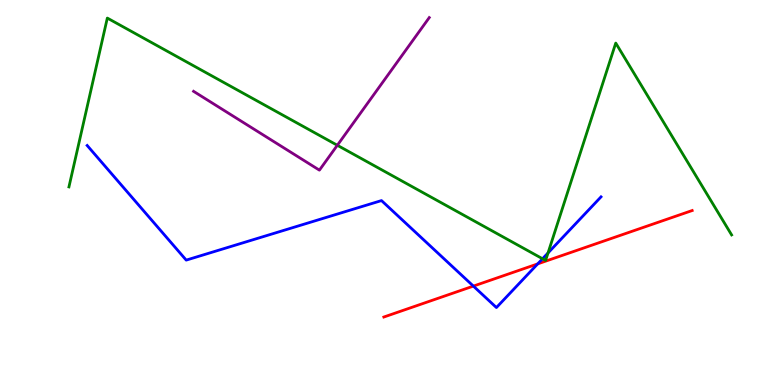[{'lines': ['blue', 'red'], 'intersections': [{'x': 6.11, 'y': 2.57}, {'x': 6.94, 'y': 3.15}]}, {'lines': ['green', 'red'], 'intersections': []}, {'lines': ['purple', 'red'], 'intersections': []}, {'lines': ['blue', 'green'], 'intersections': [{'x': 7.0, 'y': 3.28}, {'x': 7.07, 'y': 3.43}]}, {'lines': ['blue', 'purple'], 'intersections': []}, {'lines': ['green', 'purple'], 'intersections': [{'x': 4.35, 'y': 6.23}]}]